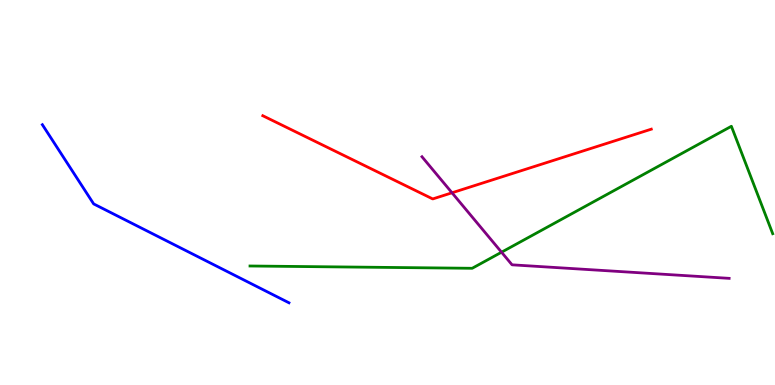[{'lines': ['blue', 'red'], 'intersections': []}, {'lines': ['green', 'red'], 'intersections': []}, {'lines': ['purple', 'red'], 'intersections': [{'x': 5.83, 'y': 4.99}]}, {'lines': ['blue', 'green'], 'intersections': []}, {'lines': ['blue', 'purple'], 'intersections': []}, {'lines': ['green', 'purple'], 'intersections': [{'x': 6.47, 'y': 3.45}]}]